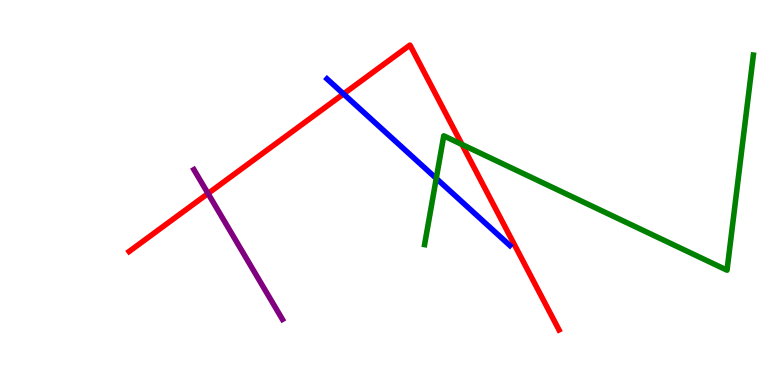[{'lines': ['blue', 'red'], 'intersections': [{'x': 4.43, 'y': 7.56}]}, {'lines': ['green', 'red'], 'intersections': [{'x': 5.96, 'y': 6.25}]}, {'lines': ['purple', 'red'], 'intersections': [{'x': 2.68, 'y': 4.97}]}, {'lines': ['blue', 'green'], 'intersections': [{'x': 5.63, 'y': 5.37}]}, {'lines': ['blue', 'purple'], 'intersections': []}, {'lines': ['green', 'purple'], 'intersections': []}]